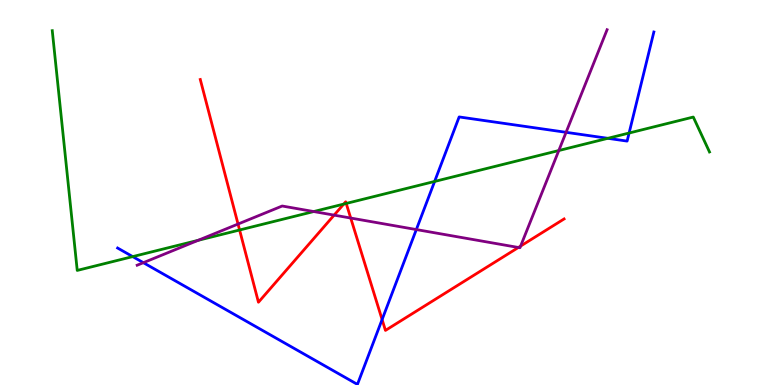[{'lines': ['blue', 'red'], 'intersections': [{'x': 4.93, 'y': 1.7}]}, {'lines': ['green', 'red'], 'intersections': [{'x': 3.09, 'y': 4.03}, {'x': 4.44, 'y': 4.7}, {'x': 4.47, 'y': 4.72}]}, {'lines': ['purple', 'red'], 'intersections': [{'x': 3.07, 'y': 4.18}, {'x': 4.31, 'y': 4.41}, {'x': 4.53, 'y': 4.34}, {'x': 6.69, 'y': 3.57}, {'x': 6.72, 'y': 3.61}]}, {'lines': ['blue', 'green'], 'intersections': [{'x': 1.71, 'y': 3.33}, {'x': 5.61, 'y': 5.29}, {'x': 7.84, 'y': 6.41}, {'x': 8.12, 'y': 6.54}]}, {'lines': ['blue', 'purple'], 'intersections': [{'x': 1.85, 'y': 3.18}, {'x': 5.37, 'y': 4.04}, {'x': 7.3, 'y': 6.56}]}, {'lines': ['green', 'purple'], 'intersections': [{'x': 2.56, 'y': 3.76}, {'x': 4.05, 'y': 4.51}, {'x': 7.21, 'y': 6.09}]}]